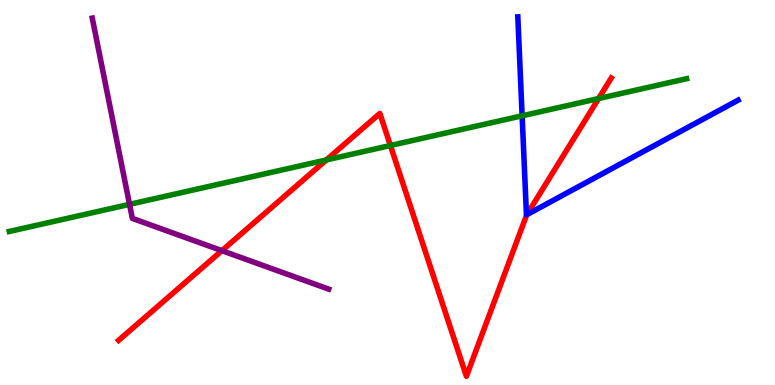[{'lines': ['blue', 'red'], 'intersections': [{'x': 6.8, 'y': 4.42}]}, {'lines': ['green', 'red'], 'intersections': [{'x': 4.21, 'y': 5.85}, {'x': 5.04, 'y': 6.22}, {'x': 7.72, 'y': 7.44}]}, {'lines': ['purple', 'red'], 'intersections': [{'x': 2.86, 'y': 3.49}]}, {'lines': ['blue', 'green'], 'intersections': [{'x': 6.74, 'y': 6.99}]}, {'lines': ['blue', 'purple'], 'intersections': []}, {'lines': ['green', 'purple'], 'intersections': [{'x': 1.67, 'y': 4.69}]}]